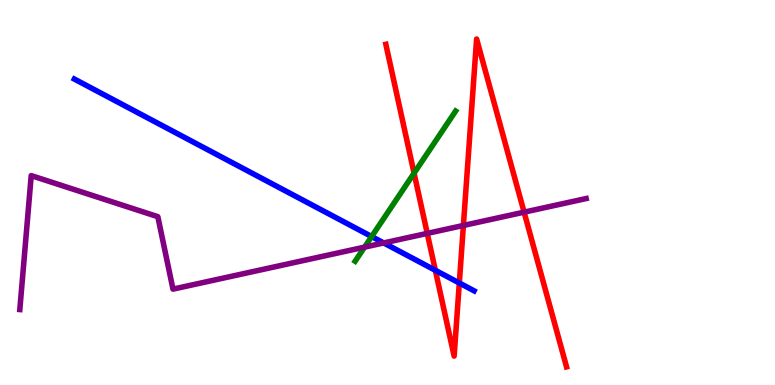[{'lines': ['blue', 'red'], 'intersections': [{'x': 5.62, 'y': 2.98}, {'x': 5.93, 'y': 2.65}]}, {'lines': ['green', 'red'], 'intersections': [{'x': 5.34, 'y': 5.5}]}, {'lines': ['purple', 'red'], 'intersections': [{'x': 5.51, 'y': 3.94}, {'x': 5.98, 'y': 4.14}, {'x': 6.76, 'y': 4.49}]}, {'lines': ['blue', 'green'], 'intersections': [{'x': 4.8, 'y': 3.86}]}, {'lines': ['blue', 'purple'], 'intersections': [{'x': 4.95, 'y': 3.69}]}, {'lines': ['green', 'purple'], 'intersections': [{'x': 4.7, 'y': 3.58}]}]